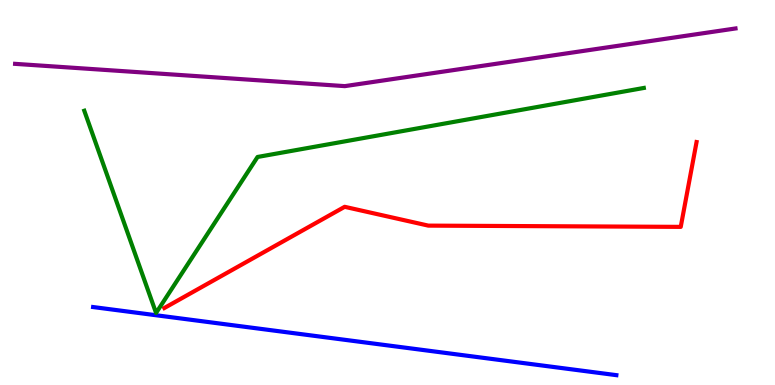[{'lines': ['blue', 'red'], 'intersections': []}, {'lines': ['green', 'red'], 'intersections': []}, {'lines': ['purple', 'red'], 'intersections': []}, {'lines': ['blue', 'green'], 'intersections': []}, {'lines': ['blue', 'purple'], 'intersections': []}, {'lines': ['green', 'purple'], 'intersections': []}]